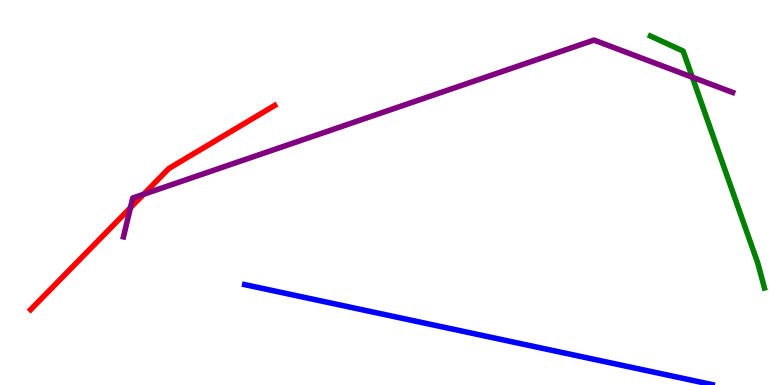[{'lines': ['blue', 'red'], 'intersections': []}, {'lines': ['green', 'red'], 'intersections': []}, {'lines': ['purple', 'red'], 'intersections': [{'x': 1.68, 'y': 4.6}, {'x': 1.85, 'y': 4.95}]}, {'lines': ['blue', 'green'], 'intersections': []}, {'lines': ['blue', 'purple'], 'intersections': []}, {'lines': ['green', 'purple'], 'intersections': [{'x': 8.93, 'y': 7.99}]}]